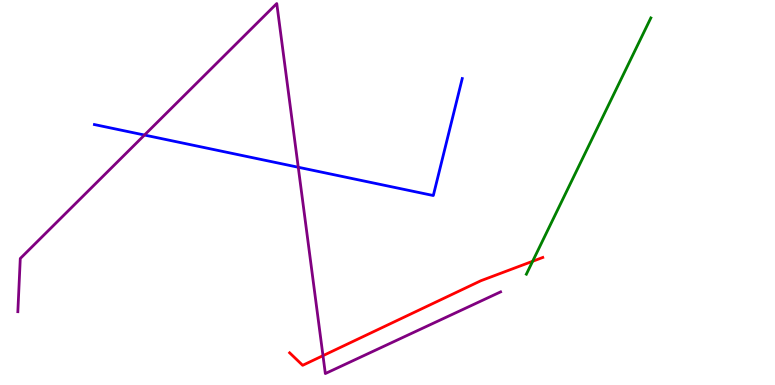[{'lines': ['blue', 'red'], 'intersections': []}, {'lines': ['green', 'red'], 'intersections': [{'x': 6.87, 'y': 3.21}]}, {'lines': ['purple', 'red'], 'intersections': [{'x': 4.17, 'y': 0.762}]}, {'lines': ['blue', 'green'], 'intersections': []}, {'lines': ['blue', 'purple'], 'intersections': [{'x': 1.86, 'y': 6.49}, {'x': 3.85, 'y': 5.66}]}, {'lines': ['green', 'purple'], 'intersections': []}]